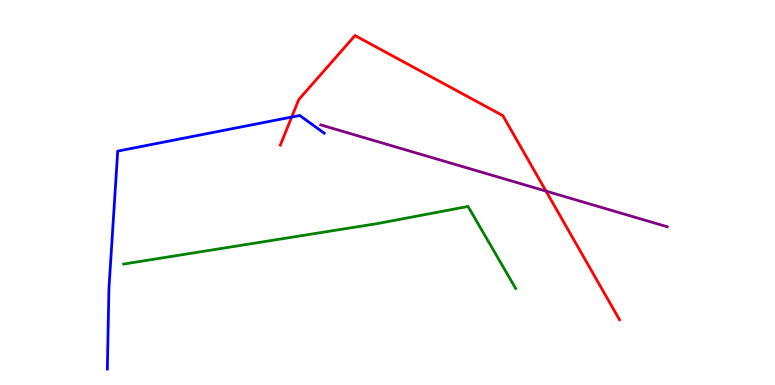[{'lines': ['blue', 'red'], 'intersections': [{'x': 3.76, 'y': 6.96}]}, {'lines': ['green', 'red'], 'intersections': []}, {'lines': ['purple', 'red'], 'intersections': [{'x': 7.05, 'y': 5.04}]}, {'lines': ['blue', 'green'], 'intersections': []}, {'lines': ['blue', 'purple'], 'intersections': []}, {'lines': ['green', 'purple'], 'intersections': []}]